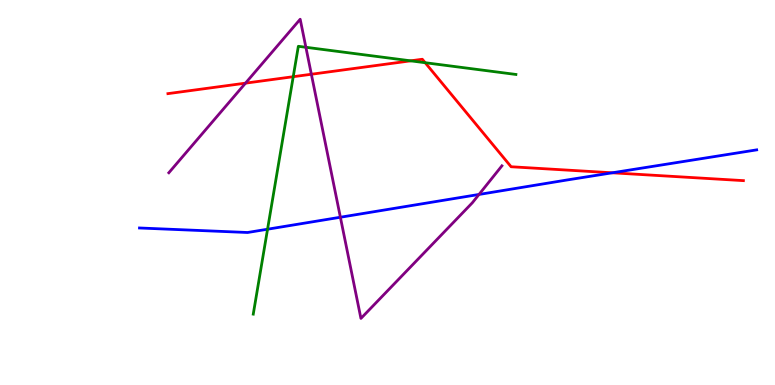[{'lines': ['blue', 'red'], 'intersections': [{'x': 7.9, 'y': 5.51}]}, {'lines': ['green', 'red'], 'intersections': [{'x': 3.78, 'y': 8.01}, {'x': 5.3, 'y': 8.42}, {'x': 5.49, 'y': 8.37}]}, {'lines': ['purple', 'red'], 'intersections': [{'x': 3.17, 'y': 7.84}, {'x': 4.02, 'y': 8.07}]}, {'lines': ['blue', 'green'], 'intersections': [{'x': 3.45, 'y': 4.05}]}, {'lines': ['blue', 'purple'], 'intersections': [{'x': 4.39, 'y': 4.36}, {'x': 6.18, 'y': 4.95}]}, {'lines': ['green', 'purple'], 'intersections': [{'x': 3.95, 'y': 8.77}]}]